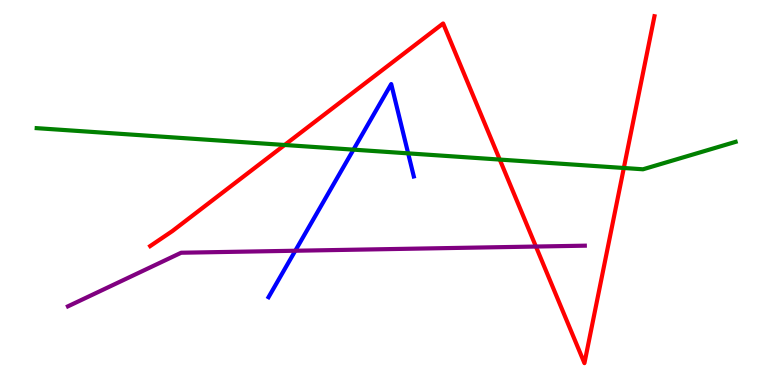[{'lines': ['blue', 'red'], 'intersections': []}, {'lines': ['green', 'red'], 'intersections': [{'x': 3.67, 'y': 6.23}, {'x': 6.45, 'y': 5.86}, {'x': 8.05, 'y': 5.64}]}, {'lines': ['purple', 'red'], 'intersections': [{'x': 6.92, 'y': 3.6}]}, {'lines': ['blue', 'green'], 'intersections': [{'x': 4.56, 'y': 6.11}, {'x': 5.27, 'y': 6.02}]}, {'lines': ['blue', 'purple'], 'intersections': [{'x': 3.81, 'y': 3.49}]}, {'lines': ['green', 'purple'], 'intersections': []}]